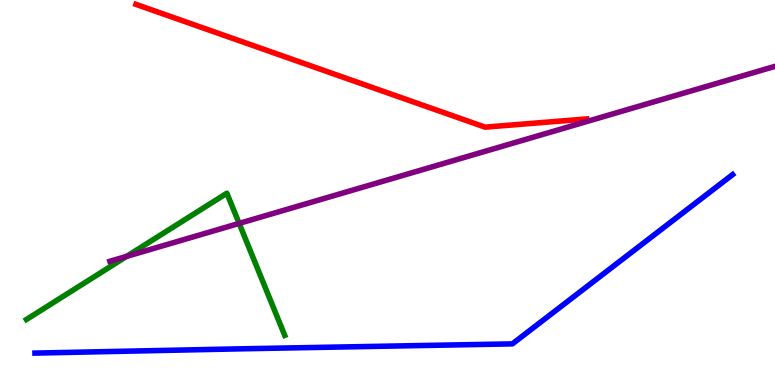[{'lines': ['blue', 'red'], 'intersections': []}, {'lines': ['green', 'red'], 'intersections': []}, {'lines': ['purple', 'red'], 'intersections': []}, {'lines': ['blue', 'green'], 'intersections': []}, {'lines': ['blue', 'purple'], 'intersections': []}, {'lines': ['green', 'purple'], 'intersections': [{'x': 1.63, 'y': 3.34}, {'x': 3.09, 'y': 4.2}]}]